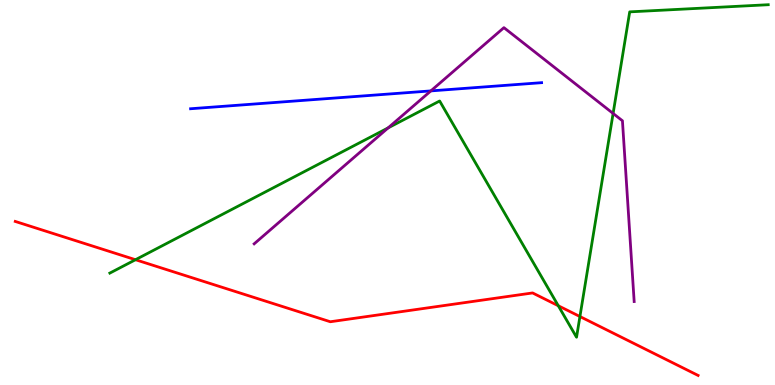[{'lines': ['blue', 'red'], 'intersections': []}, {'lines': ['green', 'red'], 'intersections': [{'x': 1.75, 'y': 3.25}, {'x': 7.2, 'y': 2.06}, {'x': 7.48, 'y': 1.78}]}, {'lines': ['purple', 'red'], 'intersections': []}, {'lines': ['blue', 'green'], 'intersections': []}, {'lines': ['blue', 'purple'], 'intersections': [{'x': 5.56, 'y': 7.64}]}, {'lines': ['green', 'purple'], 'intersections': [{'x': 5.01, 'y': 6.68}, {'x': 7.91, 'y': 7.05}]}]